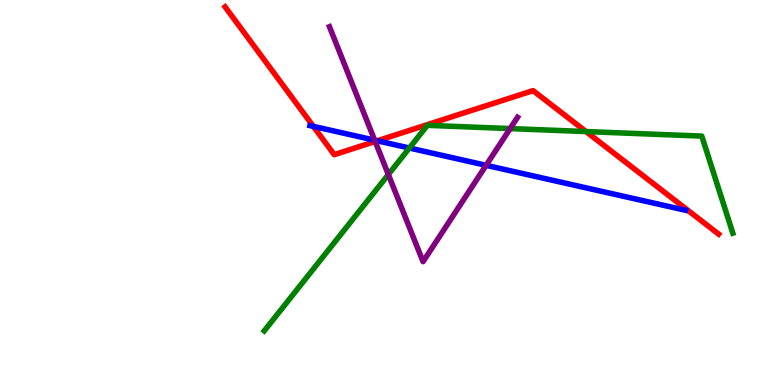[{'lines': ['blue', 'red'], 'intersections': [{'x': 4.04, 'y': 6.72}, {'x': 4.87, 'y': 6.34}]}, {'lines': ['green', 'red'], 'intersections': [{'x': 7.56, 'y': 6.58}]}, {'lines': ['purple', 'red'], 'intersections': [{'x': 4.84, 'y': 6.33}]}, {'lines': ['blue', 'green'], 'intersections': [{'x': 5.28, 'y': 6.16}]}, {'lines': ['blue', 'purple'], 'intersections': [{'x': 4.83, 'y': 6.36}, {'x': 6.27, 'y': 5.71}]}, {'lines': ['green', 'purple'], 'intersections': [{'x': 5.01, 'y': 5.47}, {'x': 6.58, 'y': 6.66}]}]